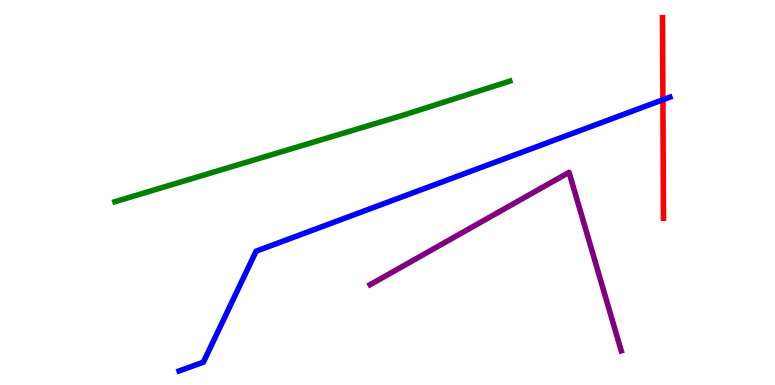[{'lines': ['blue', 'red'], 'intersections': [{'x': 8.55, 'y': 7.41}]}, {'lines': ['green', 'red'], 'intersections': []}, {'lines': ['purple', 'red'], 'intersections': []}, {'lines': ['blue', 'green'], 'intersections': []}, {'lines': ['blue', 'purple'], 'intersections': []}, {'lines': ['green', 'purple'], 'intersections': []}]